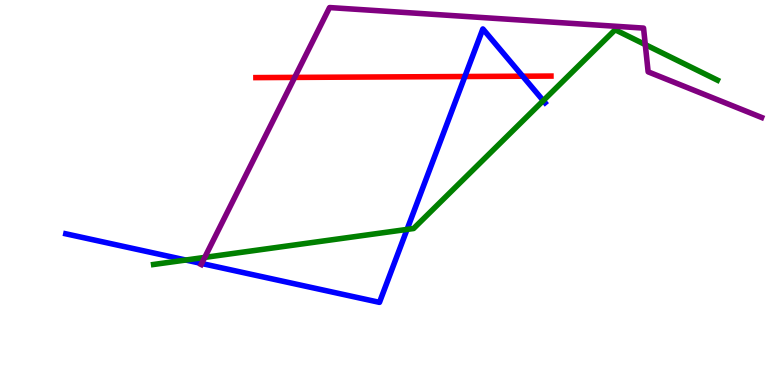[{'lines': ['blue', 'red'], 'intersections': [{'x': 6.0, 'y': 8.01}, {'x': 6.74, 'y': 8.02}]}, {'lines': ['green', 'red'], 'intersections': []}, {'lines': ['purple', 'red'], 'intersections': [{'x': 3.8, 'y': 7.99}]}, {'lines': ['blue', 'green'], 'intersections': [{'x': 2.4, 'y': 3.25}, {'x': 5.25, 'y': 4.04}, {'x': 7.01, 'y': 7.39}]}, {'lines': ['blue', 'purple'], 'intersections': [{'x': 2.6, 'y': 3.16}]}, {'lines': ['green', 'purple'], 'intersections': [{'x': 2.64, 'y': 3.31}, {'x': 8.33, 'y': 8.84}]}]